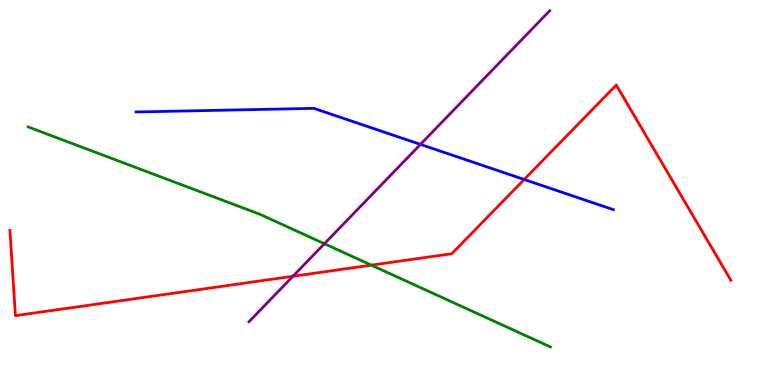[{'lines': ['blue', 'red'], 'intersections': [{'x': 6.76, 'y': 5.34}]}, {'lines': ['green', 'red'], 'intersections': [{'x': 4.79, 'y': 3.11}]}, {'lines': ['purple', 'red'], 'intersections': [{'x': 3.78, 'y': 2.82}]}, {'lines': ['blue', 'green'], 'intersections': []}, {'lines': ['blue', 'purple'], 'intersections': [{'x': 5.43, 'y': 6.25}]}, {'lines': ['green', 'purple'], 'intersections': [{'x': 4.19, 'y': 3.67}]}]